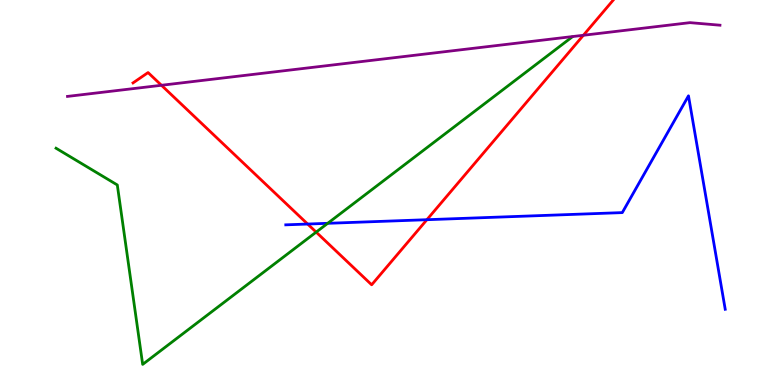[{'lines': ['blue', 'red'], 'intersections': [{'x': 3.97, 'y': 4.18}, {'x': 5.51, 'y': 4.29}]}, {'lines': ['green', 'red'], 'intersections': [{'x': 4.08, 'y': 3.97}]}, {'lines': ['purple', 'red'], 'intersections': [{'x': 2.08, 'y': 7.79}, {'x': 7.53, 'y': 9.08}]}, {'lines': ['blue', 'green'], 'intersections': [{'x': 4.23, 'y': 4.2}]}, {'lines': ['blue', 'purple'], 'intersections': []}, {'lines': ['green', 'purple'], 'intersections': []}]